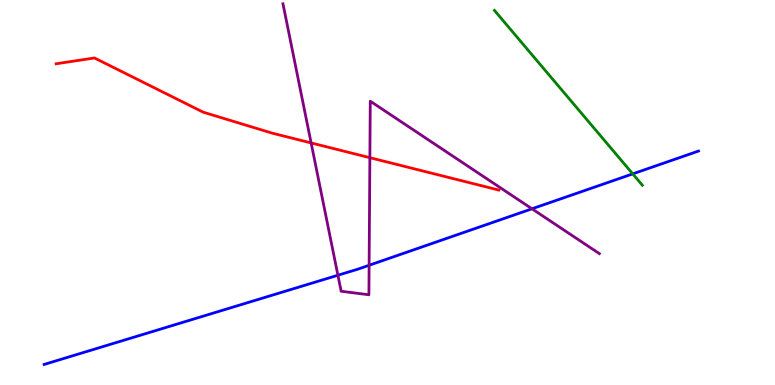[{'lines': ['blue', 'red'], 'intersections': []}, {'lines': ['green', 'red'], 'intersections': []}, {'lines': ['purple', 'red'], 'intersections': [{'x': 4.01, 'y': 6.29}, {'x': 4.77, 'y': 5.9}]}, {'lines': ['blue', 'green'], 'intersections': [{'x': 8.16, 'y': 5.48}]}, {'lines': ['blue', 'purple'], 'intersections': [{'x': 4.36, 'y': 2.85}, {'x': 4.76, 'y': 3.11}, {'x': 6.86, 'y': 4.58}]}, {'lines': ['green', 'purple'], 'intersections': []}]